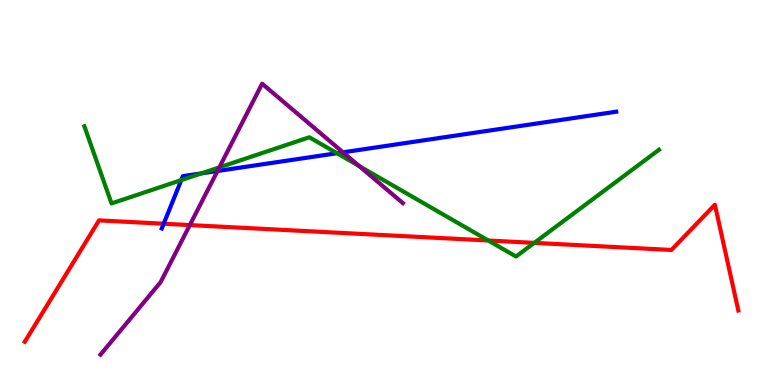[{'lines': ['blue', 'red'], 'intersections': [{'x': 2.11, 'y': 4.19}]}, {'lines': ['green', 'red'], 'intersections': [{'x': 6.3, 'y': 3.75}, {'x': 6.89, 'y': 3.69}]}, {'lines': ['purple', 'red'], 'intersections': [{'x': 2.45, 'y': 4.15}]}, {'lines': ['blue', 'green'], 'intersections': [{'x': 2.34, 'y': 5.32}, {'x': 2.6, 'y': 5.5}, {'x': 4.35, 'y': 6.02}]}, {'lines': ['blue', 'purple'], 'intersections': [{'x': 2.81, 'y': 5.56}, {'x': 4.43, 'y': 6.04}]}, {'lines': ['green', 'purple'], 'intersections': [{'x': 2.83, 'y': 5.65}, {'x': 4.63, 'y': 5.69}]}]